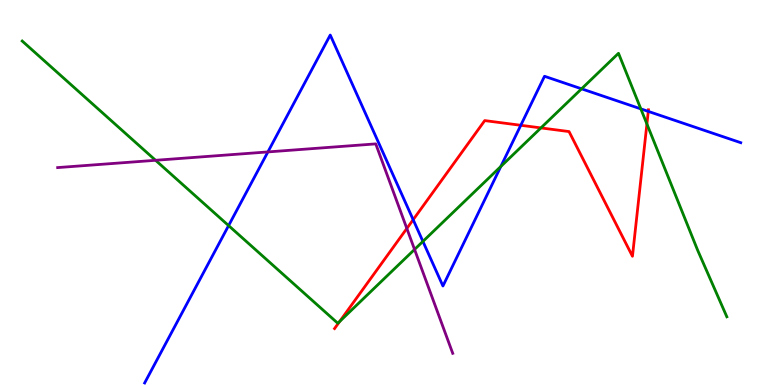[{'lines': ['blue', 'red'], 'intersections': [{'x': 5.33, 'y': 4.29}, {'x': 6.72, 'y': 6.75}, {'x': 8.36, 'y': 7.11}]}, {'lines': ['green', 'red'], 'intersections': [{'x': 4.38, 'y': 1.65}, {'x': 6.98, 'y': 6.68}, {'x': 8.35, 'y': 6.78}]}, {'lines': ['purple', 'red'], 'intersections': [{'x': 5.25, 'y': 4.07}]}, {'lines': ['blue', 'green'], 'intersections': [{'x': 2.95, 'y': 4.14}, {'x': 5.46, 'y': 3.73}, {'x': 6.46, 'y': 5.68}, {'x': 7.5, 'y': 7.69}, {'x': 8.27, 'y': 7.17}]}, {'lines': ['blue', 'purple'], 'intersections': [{'x': 3.46, 'y': 6.05}]}, {'lines': ['green', 'purple'], 'intersections': [{'x': 2.01, 'y': 5.84}, {'x': 5.35, 'y': 3.52}]}]